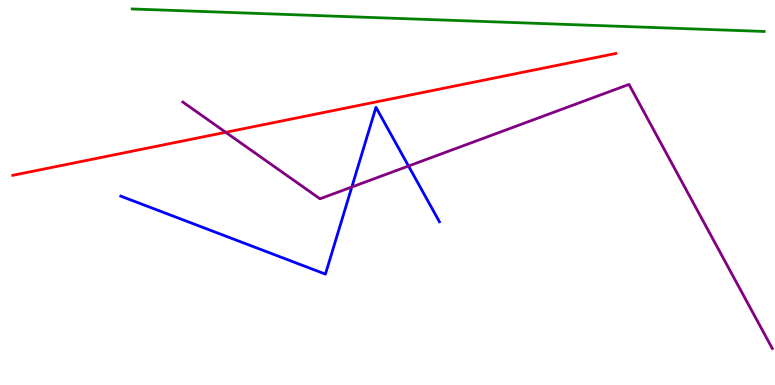[{'lines': ['blue', 'red'], 'intersections': []}, {'lines': ['green', 'red'], 'intersections': []}, {'lines': ['purple', 'red'], 'intersections': [{'x': 2.91, 'y': 6.56}]}, {'lines': ['blue', 'green'], 'intersections': []}, {'lines': ['blue', 'purple'], 'intersections': [{'x': 4.54, 'y': 5.14}, {'x': 5.27, 'y': 5.69}]}, {'lines': ['green', 'purple'], 'intersections': []}]